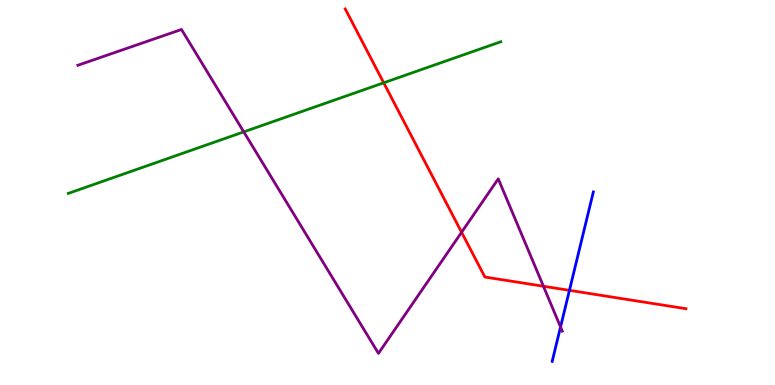[{'lines': ['blue', 'red'], 'intersections': [{'x': 7.35, 'y': 2.46}]}, {'lines': ['green', 'red'], 'intersections': [{'x': 4.95, 'y': 7.85}]}, {'lines': ['purple', 'red'], 'intersections': [{'x': 5.96, 'y': 3.97}, {'x': 7.01, 'y': 2.56}]}, {'lines': ['blue', 'green'], 'intersections': []}, {'lines': ['blue', 'purple'], 'intersections': [{'x': 7.23, 'y': 1.51}]}, {'lines': ['green', 'purple'], 'intersections': [{'x': 3.15, 'y': 6.57}]}]